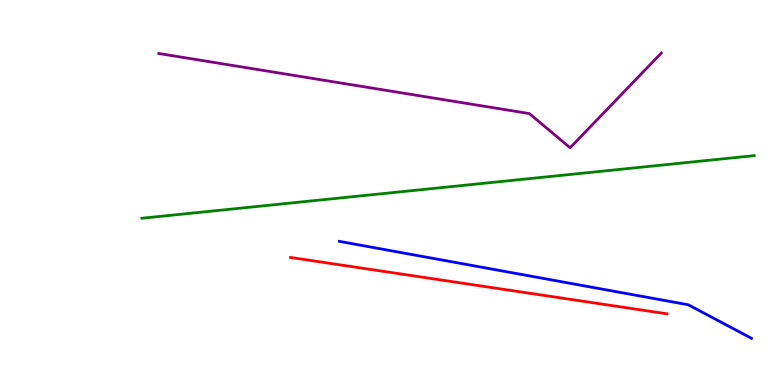[{'lines': ['blue', 'red'], 'intersections': []}, {'lines': ['green', 'red'], 'intersections': []}, {'lines': ['purple', 'red'], 'intersections': []}, {'lines': ['blue', 'green'], 'intersections': []}, {'lines': ['blue', 'purple'], 'intersections': []}, {'lines': ['green', 'purple'], 'intersections': []}]